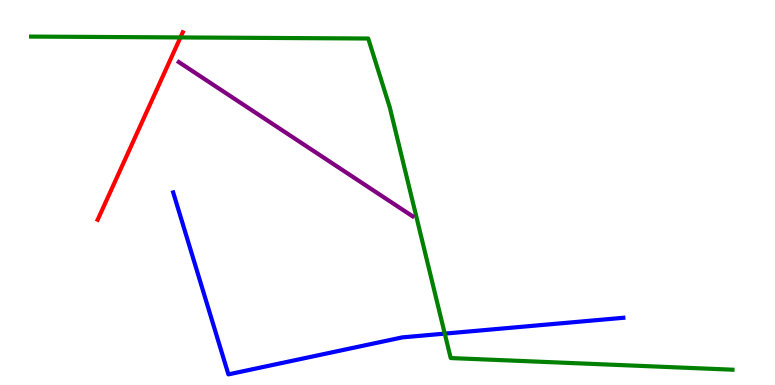[{'lines': ['blue', 'red'], 'intersections': []}, {'lines': ['green', 'red'], 'intersections': [{'x': 2.33, 'y': 9.03}]}, {'lines': ['purple', 'red'], 'intersections': []}, {'lines': ['blue', 'green'], 'intersections': [{'x': 5.74, 'y': 1.33}]}, {'lines': ['blue', 'purple'], 'intersections': []}, {'lines': ['green', 'purple'], 'intersections': []}]